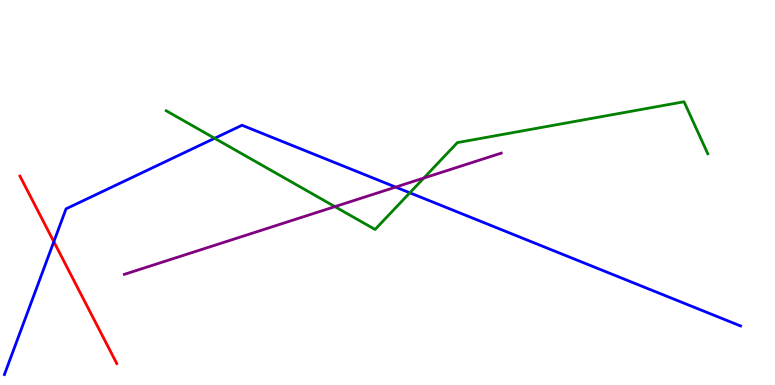[{'lines': ['blue', 'red'], 'intersections': [{'x': 0.695, 'y': 3.72}]}, {'lines': ['green', 'red'], 'intersections': []}, {'lines': ['purple', 'red'], 'intersections': []}, {'lines': ['blue', 'green'], 'intersections': [{'x': 2.77, 'y': 6.41}, {'x': 5.29, 'y': 4.99}]}, {'lines': ['blue', 'purple'], 'intersections': [{'x': 5.11, 'y': 5.14}]}, {'lines': ['green', 'purple'], 'intersections': [{'x': 4.32, 'y': 4.63}, {'x': 5.47, 'y': 5.38}]}]